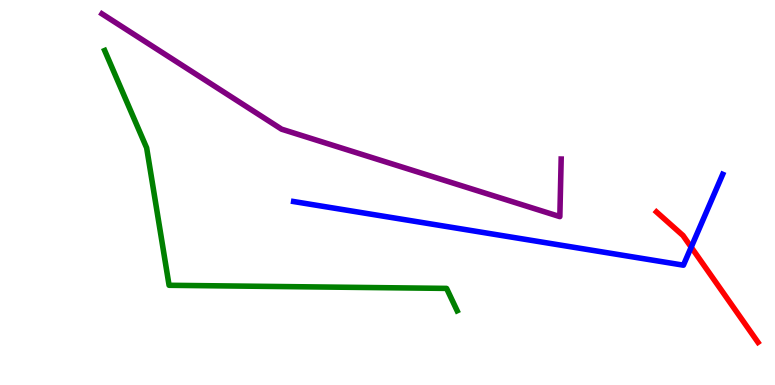[{'lines': ['blue', 'red'], 'intersections': [{'x': 8.92, 'y': 3.58}]}, {'lines': ['green', 'red'], 'intersections': []}, {'lines': ['purple', 'red'], 'intersections': []}, {'lines': ['blue', 'green'], 'intersections': []}, {'lines': ['blue', 'purple'], 'intersections': []}, {'lines': ['green', 'purple'], 'intersections': []}]